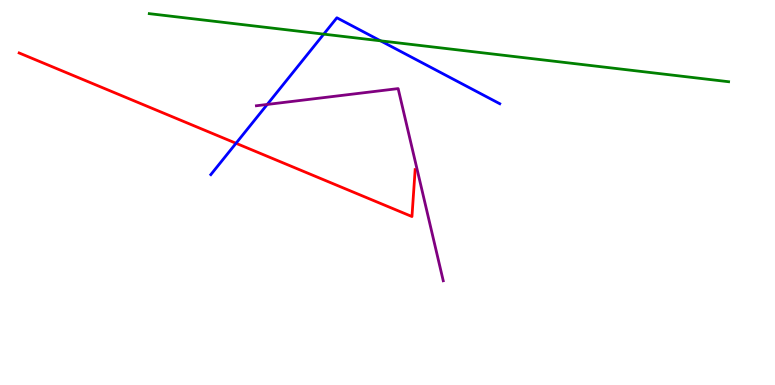[{'lines': ['blue', 'red'], 'intersections': [{'x': 3.05, 'y': 6.28}]}, {'lines': ['green', 'red'], 'intersections': []}, {'lines': ['purple', 'red'], 'intersections': []}, {'lines': ['blue', 'green'], 'intersections': [{'x': 4.18, 'y': 9.11}, {'x': 4.91, 'y': 8.94}]}, {'lines': ['blue', 'purple'], 'intersections': [{'x': 3.45, 'y': 7.29}]}, {'lines': ['green', 'purple'], 'intersections': []}]